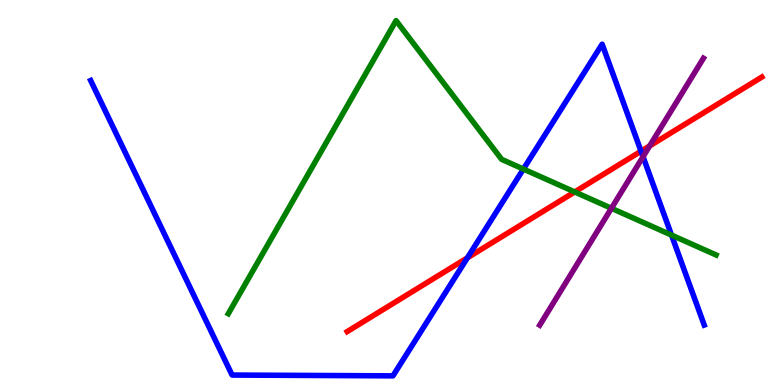[{'lines': ['blue', 'red'], 'intersections': [{'x': 6.03, 'y': 3.3}, {'x': 8.27, 'y': 6.07}]}, {'lines': ['green', 'red'], 'intersections': [{'x': 7.42, 'y': 5.01}]}, {'lines': ['purple', 'red'], 'intersections': [{'x': 8.38, 'y': 6.21}]}, {'lines': ['blue', 'green'], 'intersections': [{'x': 6.75, 'y': 5.61}, {'x': 8.66, 'y': 3.89}]}, {'lines': ['blue', 'purple'], 'intersections': [{'x': 8.3, 'y': 5.93}]}, {'lines': ['green', 'purple'], 'intersections': [{'x': 7.89, 'y': 4.59}]}]